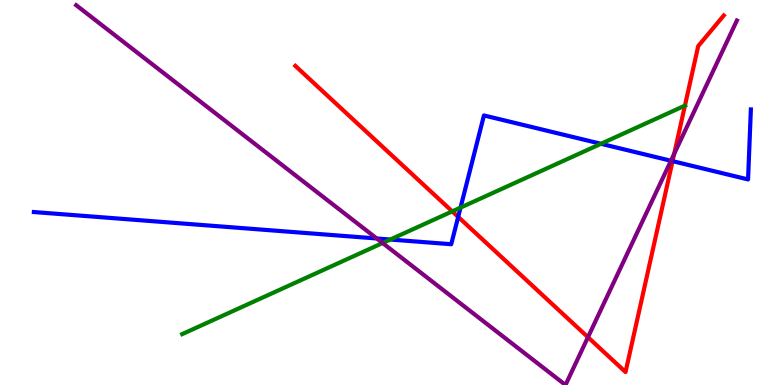[{'lines': ['blue', 'red'], 'intersections': [{'x': 5.91, 'y': 4.37}, {'x': 8.68, 'y': 5.81}]}, {'lines': ['green', 'red'], 'intersections': [{'x': 5.84, 'y': 4.51}, {'x': 8.84, 'y': 7.26}]}, {'lines': ['purple', 'red'], 'intersections': [{'x': 7.59, 'y': 1.24}, {'x': 8.7, 'y': 6.0}]}, {'lines': ['blue', 'green'], 'intersections': [{'x': 5.04, 'y': 3.78}, {'x': 5.94, 'y': 4.61}, {'x': 7.75, 'y': 6.27}]}, {'lines': ['blue', 'purple'], 'intersections': [{'x': 4.86, 'y': 3.81}, {'x': 8.66, 'y': 5.82}]}, {'lines': ['green', 'purple'], 'intersections': [{'x': 4.94, 'y': 3.69}]}]